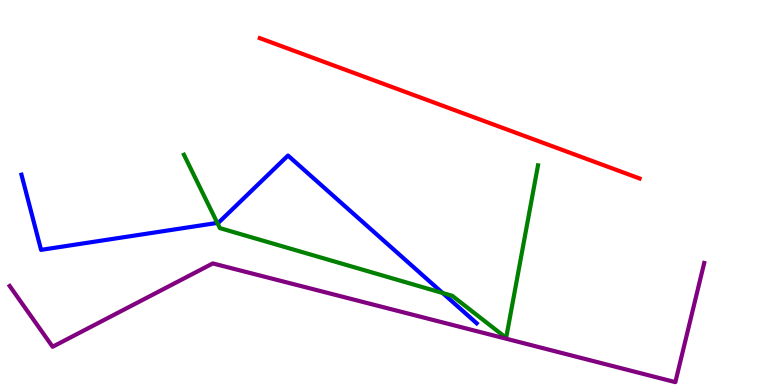[{'lines': ['blue', 'red'], 'intersections': []}, {'lines': ['green', 'red'], 'intersections': []}, {'lines': ['purple', 'red'], 'intersections': []}, {'lines': ['blue', 'green'], 'intersections': [{'x': 2.8, 'y': 4.21}, {'x': 5.71, 'y': 2.39}]}, {'lines': ['blue', 'purple'], 'intersections': []}, {'lines': ['green', 'purple'], 'intersections': []}]